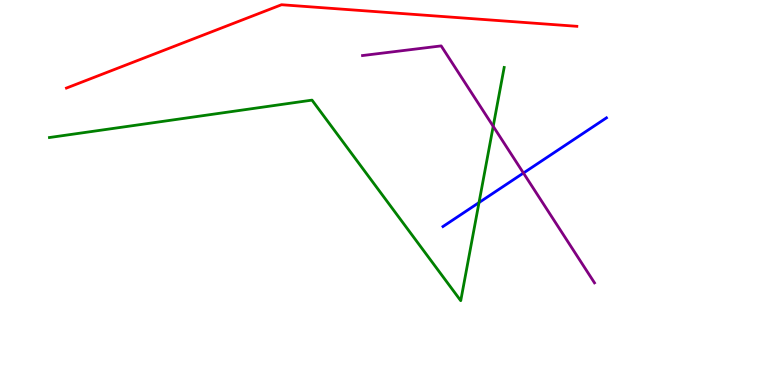[{'lines': ['blue', 'red'], 'intersections': []}, {'lines': ['green', 'red'], 'intersections': []}, {'lines': ['purple', 'red'], 'intersections': []}, {'lines': ['blue', 'green'], 'intersections': [{'x': 6.18, 'y': 4.74}]}, {'lines': ['blue', 'purple'], 'intersections': [{'x': 6.75, 'y': 5.51}]}, {'lines': ['green', 'purple'], 'intersections': [{'x': 6.36, 'y': 6.72}]}]